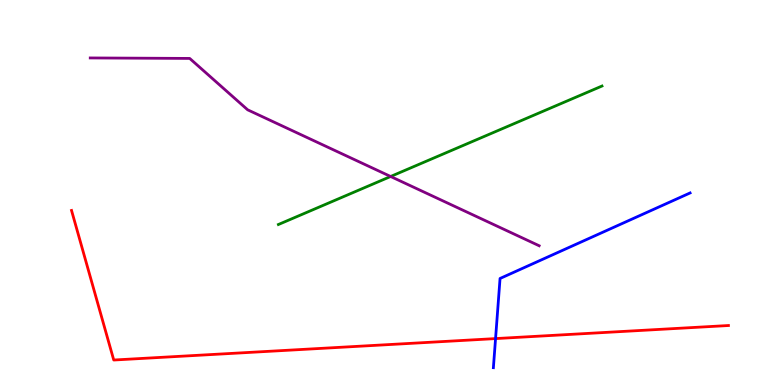[{'lines': ['blue', 'red'], 'intersections': [{'x': 6.39, 'y': 1.21}]}, {'lines': ['green', 'red'], 'intersections': []}, {'lines': ['purple', 'red'], 'intersections': []}, {'lines': ['blue', 'green'], 'intersections': []}, {'lines': ['blue', 'purple'], 'intersections': []}, {'lines': ['green', 'purple'], 'intersections': [{'x': 5.04, 'y': 5.42}]}]